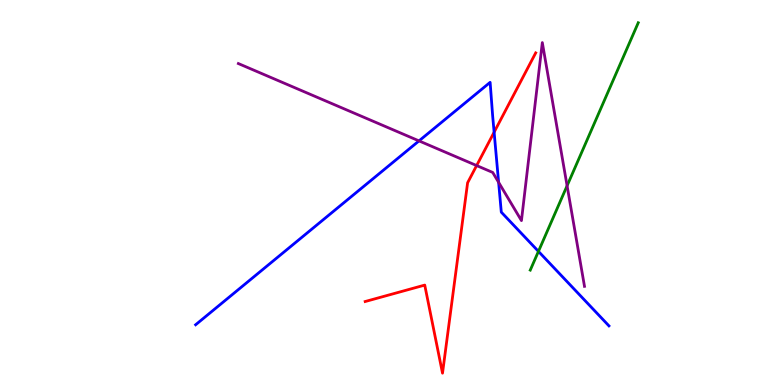[{'lines': ['blue', 'red'], 'intersections': [{'x': 6.38, 'y': 6.57}]}, {'lines': ['green', 'red'], 'intersections': []}, {'lines': ['purple', 'red'], 'intersections': [{'x': 6.15, 'y': 5.7}]}, {'lines': ['blue', 'green'], 'intersections': [{'x': 6.95, 'y': 3.47}]}, {'lines': ['blue', 'purple'], 'intersections': [{'x': 5.41, 'y': 6.34}, {'x': 6.43, 'y': 5.26}]}, {'lines': ['green', 'purple'], 'intersections': [{'x': 7.32, 'y': 5.18}]}]